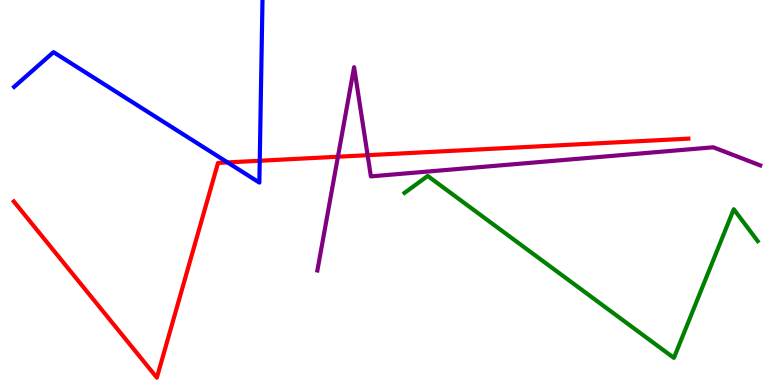[{'lines': ['blue', 'red'], 'intersections': [{'x': 2.94, 'y': 5.78}, {'x': 3.35, 'y': 5.82}]}, {'lines': ['green', 'red'], 'intersections': []}, {'lines': ['purple', 'red'], 'intersections': [{'x': 4.36, 'y': 5.93}, {'x': 4.74, 'y': 5.97}]}, {'lines': ['blue', 'green'], 'intersections': []}, {'lines': ['blue', 'purple'], 'intersections': []}, {'lines': ['green', 'purple'], 'intersections': []}]